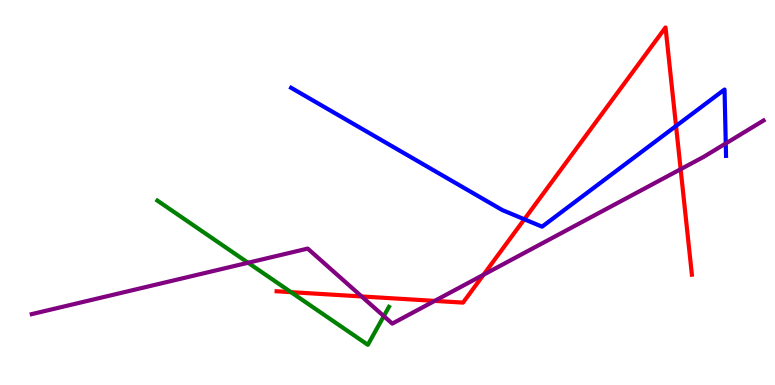[{'lines': ['blue', 'red'], 'intersections': [{'x': 6.77, 'y': 4.3}, {'x': 8.72, 'y': 6.73}]}, {'lines': ['green', 'red'], 'intersections': [{'x': 3.75, 'y': 2.41}]}, {'lines': ['purple', 'red'], 'intersections': [{'x': 4.67, 'y': 2.3}, {'x': 5.61, 'y': 2.18}, {'x': 6.24, 'y': 2.86}, {'x': 8.78, 'y': 5.61}]}, {'lines': ['blue', 'green'], 'intersections': []}, {'lines': ['blue', 'purple'], 'intersections': [{'x': 9.36, 'y': 6.27}]}, {'lines': ['green', 'purple'], 'intersections': [{'x': 3.2, 'y': 3.18}, {'x': 4.95, 'y': 1.79}]}]